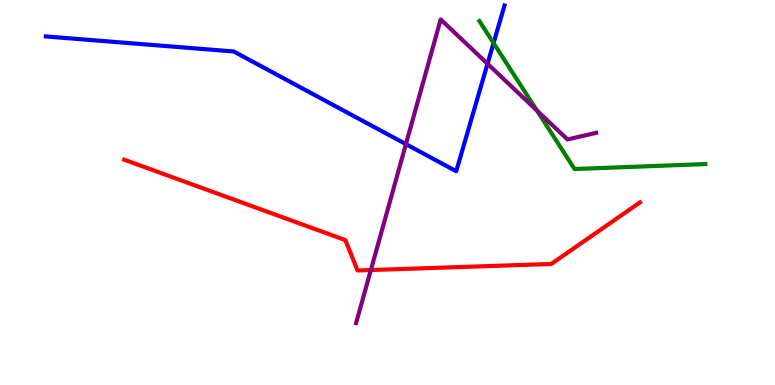[{'lines': ['blue', 'red'], 'intersections': []}, {'lines': ['green', 'red'], 'intersections': []}, {'lines': ['purple', 'red'], 'intersections': [{'x': 4.79, 'y': 2.99}]}, {'lines': ['blue', 'green'], 'intersections': [{'x': 6.37, 'y': 8.88}]}, {'lines': ['blue', 'purple'], 'intersections': [{'x': 5.24, 'y': 6.26}, {'x': 6.29, 'y': 8.34}]}, {'lines': ['green', 'purple'], 'intersections': [{'x': 6.93, 'y': 7.13}]}]